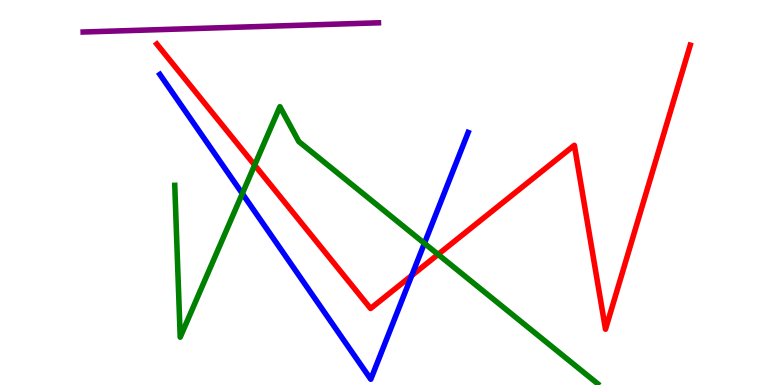[{'lines': ['blue', 'red'], 'intersections': [{'x': 5.31, 'y': 2.84}]}, {'lines': ['green', 'red'], 'intersections': [{'x': 3.29, 'y': 5.71}, {'x': 5.65, 'y': 3.39}]}, {'lines': ['purple', 'red'], 'intersections': []}, {'lines': ['blue', 'green'], 'intersections': [{'x': 3.13, 'y': 4.97}, {'x': 5.48, 'y': 3.68}]}, {'lines': ['blue', 'purple'], 'intersections': []}, {'lines': ['green', 'purple'], 'intersections': []}]